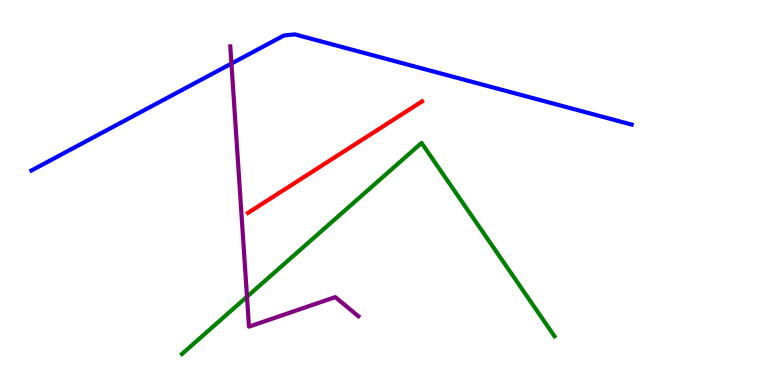[{'lines': ['blue', 'red'], 'intersections': []}, {'lines': ['green', 'red'], 'intersections': []}, {'lines': ['purple', 'red'], 'intersections': []}, {'lines': ['blue', 'green'], 'intersections': []}, {'lines': ['blue', 'purple'], 'intersections': [{'x': 2.99, 'y': 8.35}]}, {'lines': ['green', 'purple'], 'intersections': [{'x': 3.19, 'y': 2.29}]}]